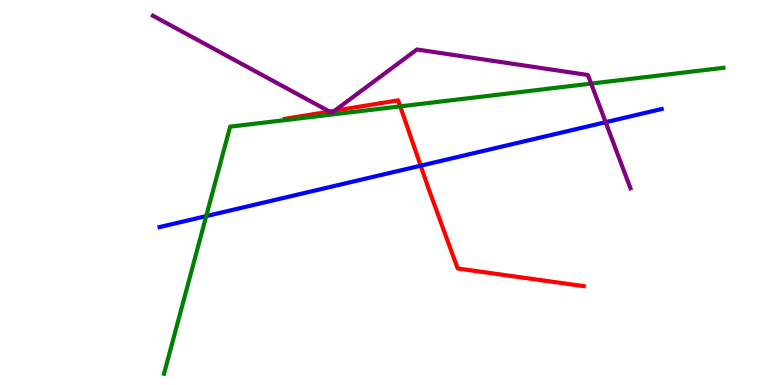[{'lines': ['blue', 'red'], 'intersections': [{'x': 5.43, 'y': 5.7}]}, {'lines': ['green', 'red'], 'intersections': [{'x': 5.16, 'y': 7.24}]}, {'lines': ['purple', 'red'], 'intersections': [{'x': 4.25, 'y': 7.1}, {'x': 4.32, 'y': 7.12}]}, {'lines': ['blue', 'green'], 'intersections': [{'x': 2.66, 'y': 4.39}]}, {'lines': ['blue', 'purple'], 'intersections': [{'x': 7.81, 'y': 6.83}]}, {'lines': ['green', 'purple'], 'intersections': [{'x': 7.63, 'y': 7.83}]}]